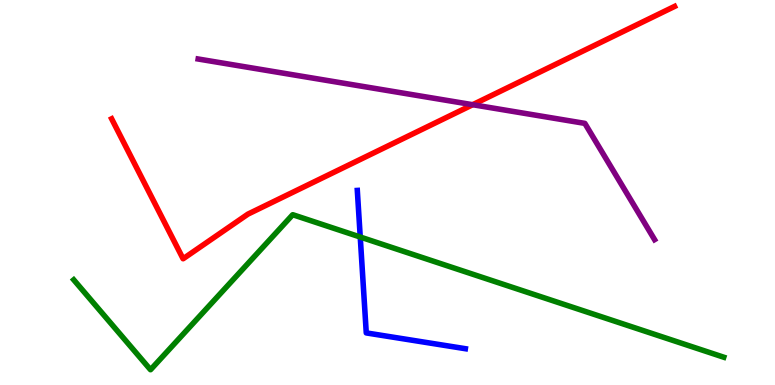[{'lines': ['blue', 'red'], 'intersections': []}, {'lines': ['green', 'red'], 'intersections': []}, {'lines': ['purple', 'red'], 'intersections': [{'x': 6.1, 'y': 7.28}]}, {'lines': ['blue', 'green'], 'intersections': [{'x': 4.65, 'y': 3.84}]}, {'lines': ['blue', 'purple'], 'intersections': []}, {'lines': ['green', 'purple'], 'intersections': []}]